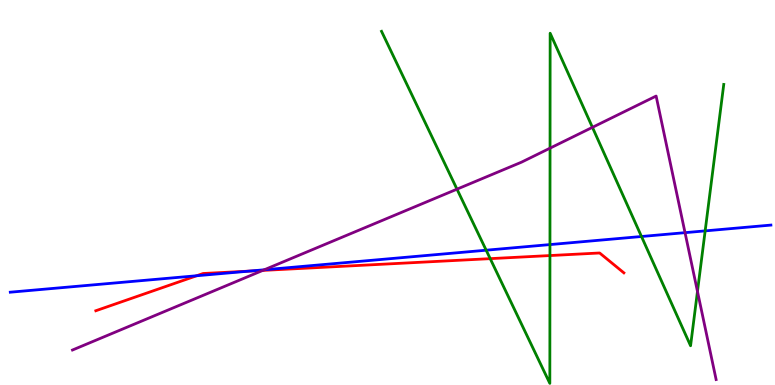[{'lines': ['blue', 'red'], 'intersections': [{'x': 2.54, 'y': 2.84}, {'x': 3.21, 'y': 2.96}]}, {'lines': ['green', 'red'], 'intersections': [{'x': 6.33, 'y': 3.28}, {'x': 7.1, 'y': 3.36}]}, {'lines': ['purple', 'red'], 'intersections': [{'x': 3.39, 'y': 2.98}]}, {'lines': ['blue', 'green'], 'intersections': [{'x': 6.27, 'y': 3.5}, {'x': 7.1, 'y': 3.65}, {'x': 8.28, 'y': 3.86}, {'x': 9.1, 'y': 4.0}]}, {'lines': ['blue', 'purple'], 'intersections': [{'x': 3.41, 'y': 2.99}, {'x': 8.84, 'y': 3.96}]}, {'lines': ['green', 'purple'], 'intersections': [{'x': 5.9, 'y': 5.09}, {'x': 7.1, 'y': 6.15}, {'x': 7.64, 'y': 6.69}, {'x': 9.0, 'y': 2.43}]}]